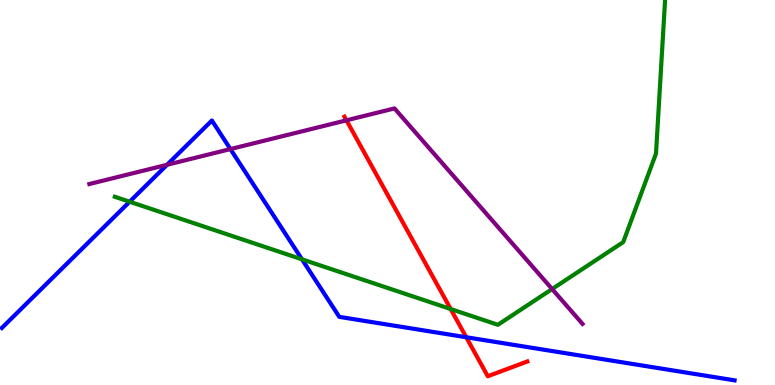[{'lines': ['blue', 'red'], 'intersections': [{'x': 6.02, 'y': 1.24}]}, {'lines': ['green', 'red'], 'intersections': [{'x': 5.82, 'y': 1.97}]}, {'lines': ['purple', 'red'], 'intersections': [{'x': 4.47, 'y': 6.87}]}, {'lines': ['blue', 'green'], 'intersections': [{'x': 1.67, 'y': 4.76}, {'x': 3.9, 'y': 3.26}]}, {'lines': ['blue', 'purple'], 'intersections': [{'x': 2.16, 'y': 5.72}, {'x': 2.97, 'y': 6.13}]}, {'lines': ['green', 'purple'], 'intersections': [{'x': 7.12, 'y': 2.49}]}]